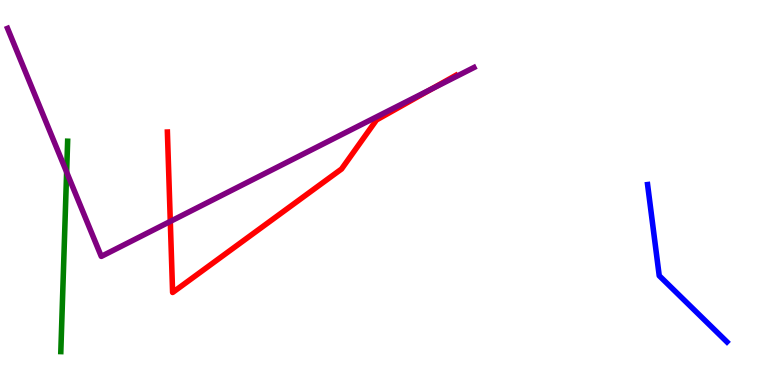[{'lines': ['blue', 'red'], 'intersections': []}, {'lines': ['green', 'red'], 'intersections': []}, {'lines': ['purple', 'red'], 'intersections': [{'x': 2.2, 'y': 4.25}, {'x': 5.57, 'y': 7.69}]}, {'lines': ['blue', 'green'], 'intersections': []}, {'lines': ['blue', 'purple'], 'intersections': []}, {'lines': ['green', 'purple'], 'intersections': [{'x': 0.86, 'y': 5.53}]}]